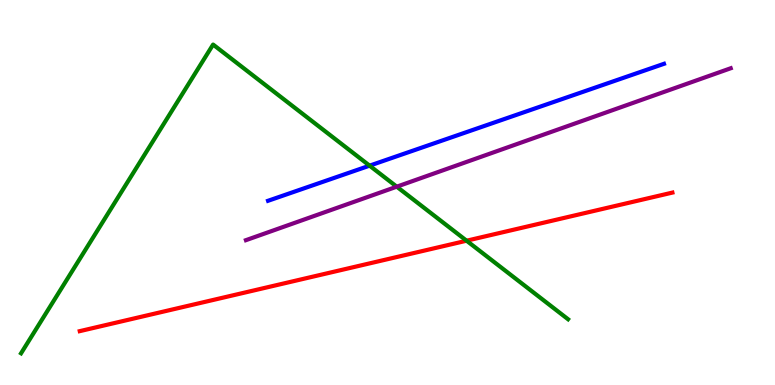[{'lines': ['blue', 'red'], 'intersections': []}, {'lines': ['green', 'red'], 'intersections': [{'x': 6.02, 'y': 3.75}]}, {'lines': ['purple', 'red'], 'intersections': []}, {'lines': ['blue', 'green'], 'intersections': [{'x': 4.77, 'y': 5.7}]}, {'lines': ['blue', 'purple'], 'intersections': []}, {'lines': ['green', 'purple'], 'intersections': [{'x': 5.12, 'y': 5.15}]}]